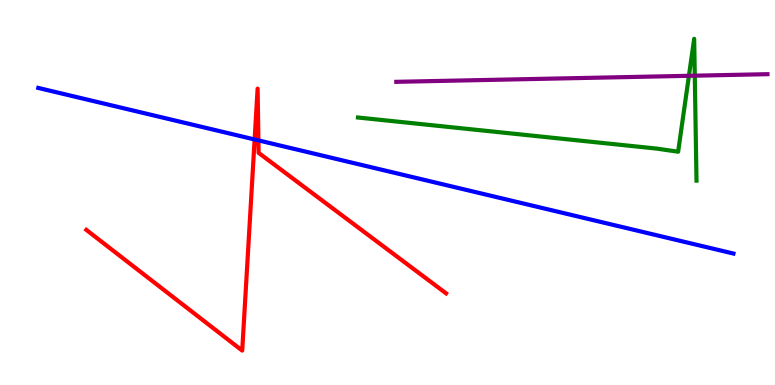[{'lines': ['blue', 'red'], 'intersections': [{'x': 3.29, 'y': 6.38}, {'x': 3.33, 'y': 6.35}]}, {'lines': ['green', 'red'], 'intersections': []}, {'lines': ['purple', 'red'], 'intersections': []}, {'lines': ['blue', 'green'], 'intersections': []}, {'lines': ['blue', 'purple'], 'intersections': []}, {'lines': ['green', 'purple'], 'intersections': [{'x': 8.89, 'y': 8.03}, {'x': 8.96, 'y': 8.03}]}]